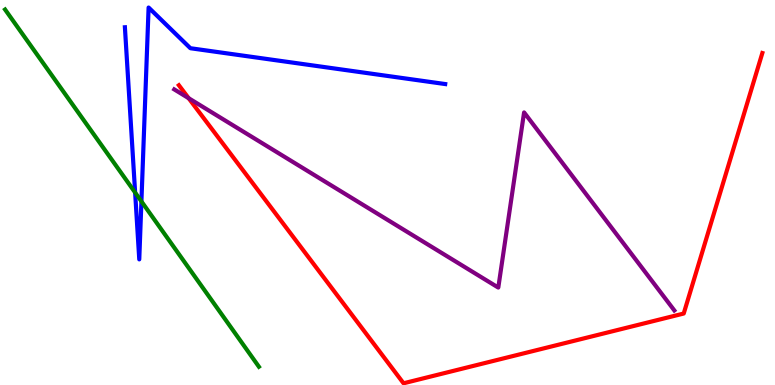[{'lines': ['blue', 'red'], 'intersections': []}, {'lines': ['green', 'red'], 'intersections': []}, {'lines': ['purple', 'red'], 'intersections': [{'x': 2.43, 'y': 7.45}]}, {'lines': ['blue', 'green'], 'intersections': [{'x': 1.74, 'y': 5.0}, {'x': 1.82, 'y': 4.77}]}, {'lines': ['blue', 'purple'], 'intersections': []}, {'lines': ['green', 'purple'], 'intersections': []}]